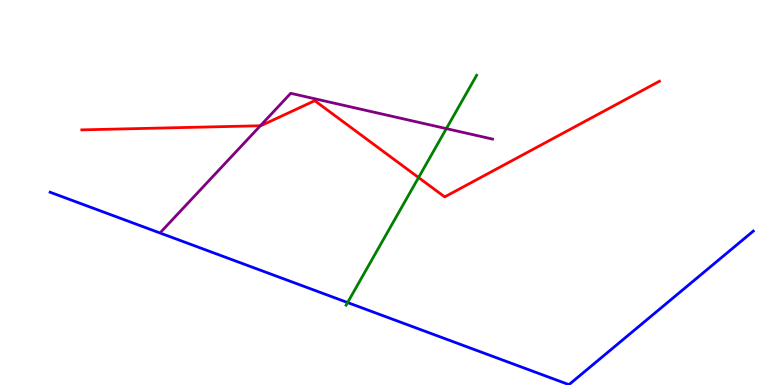[{'lines': ['blue', 'red'], 'intersections': []}, {'lines': ['green', 'red'], 'intersections': [{'x': 5.4, 'y': 5.39}]}, {'lines': ['purple', 'red'], 'intersections': [{'x': 3.36, 'y': 6.73}]}, {'lines': ['blue', 'green'], 'intersections': [{'x': 4.49, 'y': 2.14}]}, {'lines': ['blue', 'purple'], 'intersections': []}, {'lines': ['green', 'purple'], 'intersections': [{'x': 5.76, 'y': 6.66}]}]